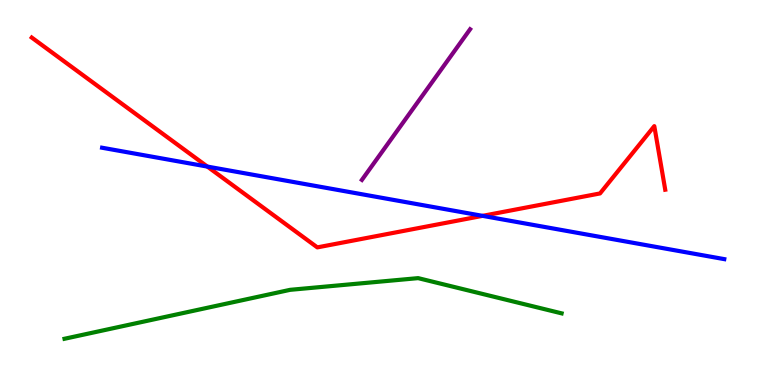[{'lines': ['blue', 'red'], 'intersections': [{'x': 2.68, 'y': 5.67}, {'x': 6.23, 'y': 4.39}]}, {'lines': ['green', 'red'], 'intersections': []}, {'lines': ['purple', 'red'], 'intersections': []}, {'lines': ['blue', 'green'], 'intersections': []}, {'lines': ['blue', 'purple'], 'intersections': []}, {'lines': ['green', 'purple'], 'intersections': []}]